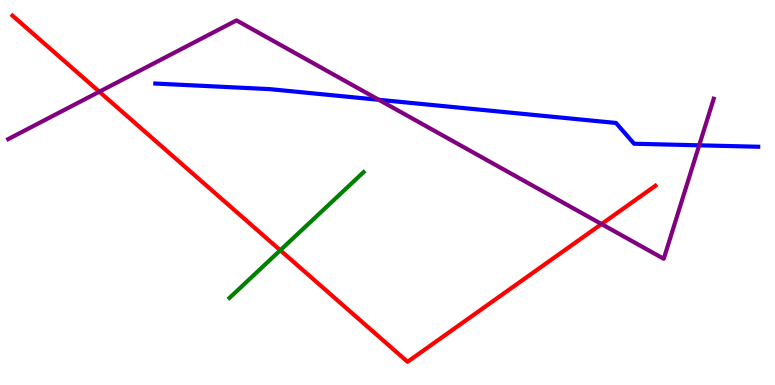[{'lines': ['blue', 'red'], 'intersections': []}, {'lines': ['green', 'red'], 'intersections': [{'x': 3.62, 'y': 3.5}]}, {'lines': ['purple', 'red'], 'intersections': [{'x': 1.28, 'y': 7.62}, {'x': 7.76, 'y': 4.18}]}, {'lines': ['blue', 'green'], 'intersections': []}, {'lines': ['blue', 'purple'], 'intersections': [{'x': 4.89, 'y': 7.41}, {'x': 9.02, 'y': 6.23}]}, {'lines': ['green', 'purple'], 'intersections': []}]